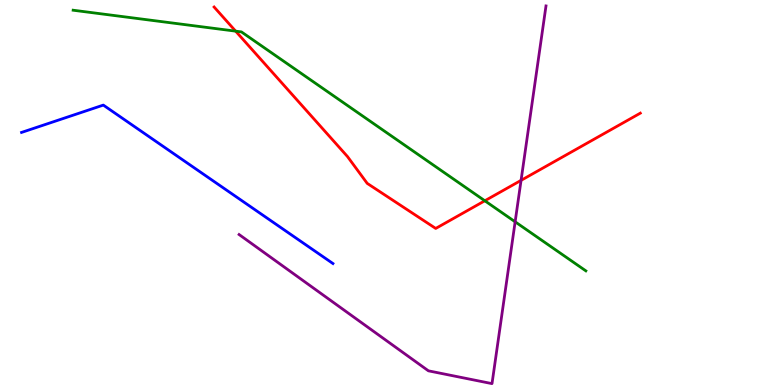[{'lines': ['blue', 'red'], 'intersections': []}, {'lines': ['green', 'red'], 'intersections': [{'x': 3.04, 'y': 9.19}, {'x': 6.26, 'y': 4.79}]}, {'lines': ['purple', 'red'], 'intersections': [{'x': 6.72, 'y': 5.32}]}, {'lines': ['blue', 'green'], 'intersections': []}, {'lines': ['blue', 'purple'], 'intersections': []}, {'lines': ['green', 'purple'], 'intersections': [{'x': 6.65, 'y': 4.24}]}]